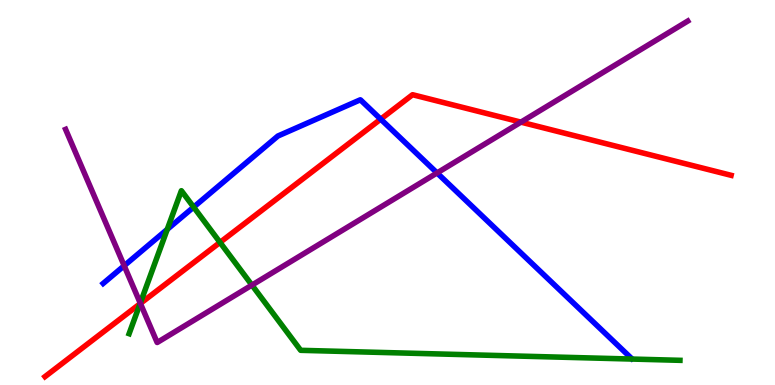[{'lines': ['blue', 'red'], 'intersections': [{'x': 4.91, 'y': 6.91}]}, {'lines': ['green', 'red'], 'intersections': [{'x': 1.81, 'y': 2.11}, {'x': 2.84, 'y': 3.7}]}, {'lines': ['purple', 'red'], 'intersections': [{'x': 1.81, 'y': 2.12}, {'x': 6.72, 'y': 6.83}]}, {'lines': ['blue', 'green'], 'intersections': [{'x': 2.16, 'y': 4.04}, {'x': 2.5, 'y': 4.62}]}, {'lines': ['blue', 'purple'], 'intersections': [{'x': 1.6, 'y': 3.1}, {'x': 5.64, 'y': 5.51}]}, {'lines': ['green', 'purple'], 'intersections': [{'x': 1.81, 'y': 2.13}, {'x': 3.25, 'y': 2.59}]}]